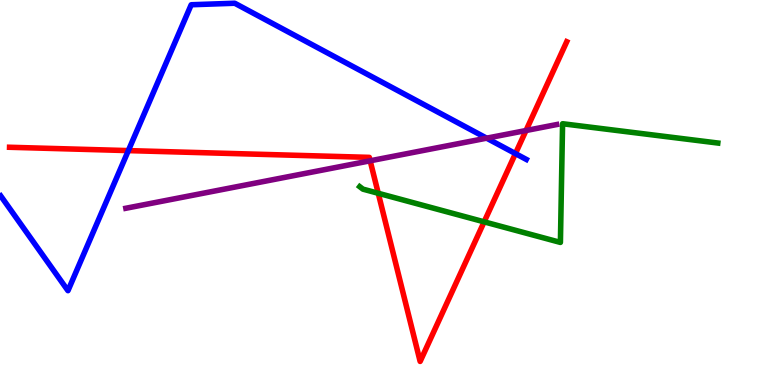[{'lines': ['blue', 'red'], 'intersections': [{'x': 1.66, 'y': 6.09}, {'x': 6.65, 'y': 6.01}]}, {'lines': ['green', 'red'], 'intersections': [{'x': 4.88, 'y': 4.98}, {'x': 6.25, 'y': 4.24}]}, {'lines': ['purple', 'red'], 'intersections': [{'x': 4.78, 'y': 5.82}, {'x': 6.79, 'y': 6.61}]}, {'lines': ['blue', 'green'], 'intersections': []}, {'lines': ['blue', 'purple'], 'intersections': [{'x': 6.28, 'y': 6.41}]}, {'lines': ['green', 'purple'], 'intersections': []}]